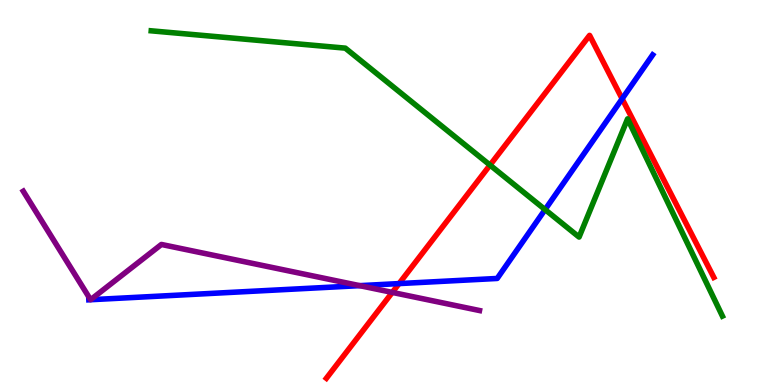[{'lines': ['blue', 'red'], 'intersections': [{'x': 5.15, 'y': 2.63}, {'x': 8.03, 'y': 7.43}]}, {'lines': ['green', 'red'], 'intersections': [{'x': 6.32, 'y': 5.71}]}, {'lines': ['purple', 'red'], 'intersections': [{'x': 5.06, 'y': 2.4}]}, {'lines': ['blue', 'green'], 'intersections': [{'x': 7.03, 'y': 4.56}]}, {'lines': ['blue', 'purple'], 'intersections': [{'x': 1.17, 'y': 2.22}, {'x': 1.17, 'y': 2.22}, {'x': 4.64, 'y': 2.58}]}, {'lines': ['green', 'purple'], 'intersections': []}]